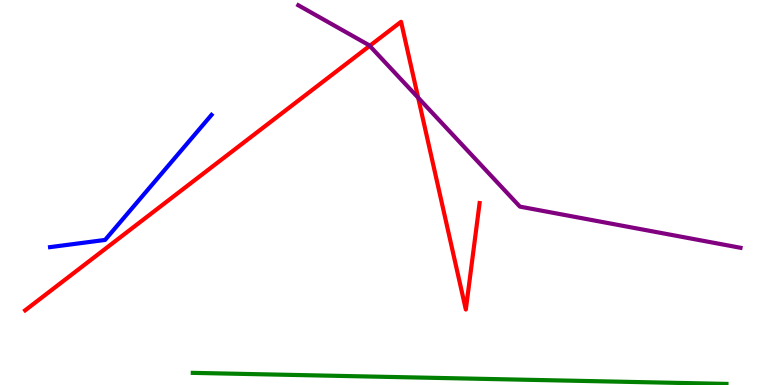[{'lines': ['blue', 'red'], 'intersections': []}, {'lines': ['green', 'red'], 'intersections': []}, {'lines': ['purple', 'red'], 'intersections': [{'x': 4.77, 'y': 8.81}, {'x': 5.4, 'y': 7.46}]}, {'lines': ['blue', 'green'], 'intersections': []}, {'lines': ['blue', 'purple'], 'intersections': []}, {'lines': ['green', 'purple'], 'intersections': []}]